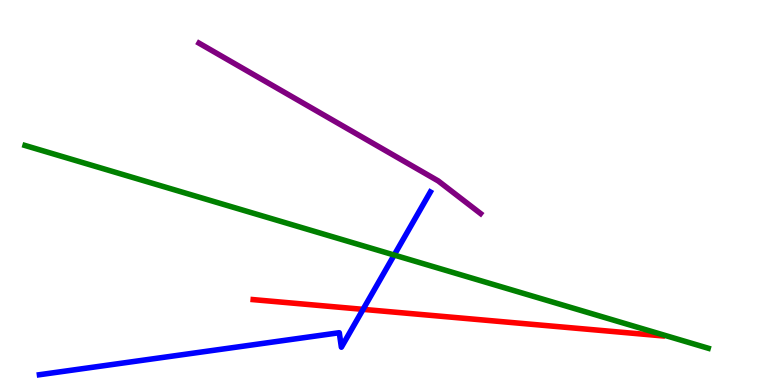[{'lines': ['blue', 'red'], 'intersections': [{'x': 4.68, 'y': 1.96}]}, {'lines': ['green', 'red'], 'intersections': []}, {'lines': ['purple', 'red'], 'intersections': []}, {'lines': ['blue', 'green'], 'intersections': [{'x': 5.09, 'y': 3.38}]}, {'lines': ['blue', 'purple'], 'intersections': []}, {'lines': ['green', 'purple'], 'intersections': []}]